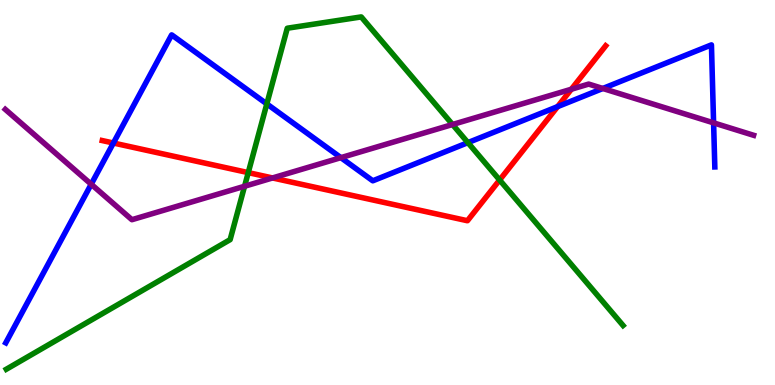[{'lines': ['blue', 'red'], 'intersections': [{'x': 1.46, 'y': 6.29}, {'x': 7.19, 'y': 7.23}]}, {'lines': ['green', 'red'], 'intersections': [{'x': 3.2, 'y': 5.52}, {'x': 6.45, 'y': 5.32}]}, {'lines': ['purple', 'red'], 'intersections': [{'x': 3.52, 'y': 5.38}, {'x': 7.37, 'y': 7.68}]}, {'lines': ['blue', 'green'], 'intersections': [{'x': 3.44, 'y': 7.3}, {'x': 6.04, 'y': 6.3}]}, {'lines': ['blue', 'purple'], 'intersections': [{'x': 1.18, 'y': 5.21}, {'x': 4.4, 'y': 5.91}, {'x': 7.78, 'y': 7.7}, {'x': 9.21, 'y': 6.81}]}, {'lines': ['green', 'purple'], 'intersections': [{'x': 3.16, 'y': 5.16}, {'x': 5.84, 'y': 6.77}]}]